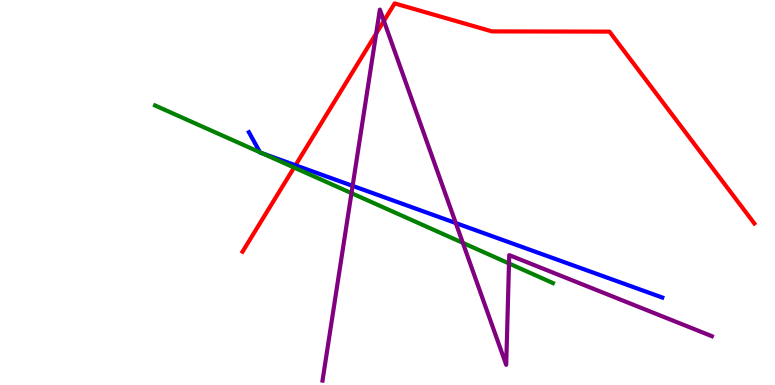[{'lines': ['blue', 'red'], 'intersections': [{'x': 3.81, 'y': 5.71}]}, {'lines': ['green', 'red'], 'intersections': [{'x': 3.79, 'y': 5.65}]}, {'lines': ['purple', 'red'], 'intersections': [{'x': 4.85, 'y': 9.13}, {'x': 4.95, 'y': 9.46}]}, {'lines': ['blue', 'green'], 'intersections': [{'x': 3.36, 'y': 6.04}, {'x': 3.38, 'y': 6.02}]}, {'lines': ['blue', 'purple'], 'intersections': [{'x': 4.55, 'y': 5.17}, {'x': 5.88, 'y': 4.21}]}, {'lines': ['green', 'purple'], 'intersections': [{'x': 4.54, 'y': 4.98}, {'x': 5.97, 'y': 3.69}, {'x': 6.57, 'y': 3.16}]}]